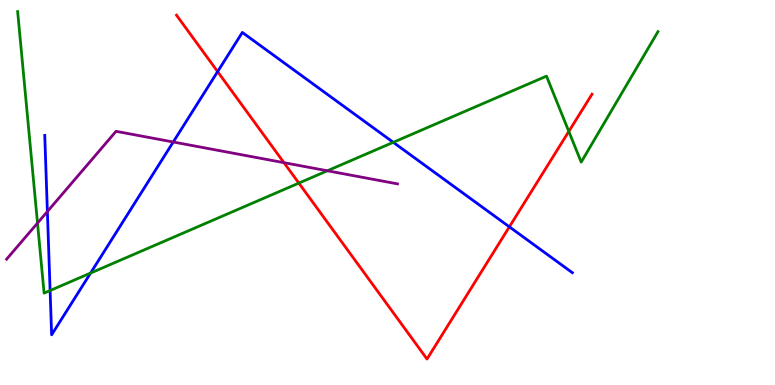[{'lines': ['blue', 'red'], 'intersections': [{'x': 2.81, 'y': 8.14}, {'x': 6.57, 'y': 4.11}]}, {'lines': ['green', 'red'], 'intersections': [{'x': 3.86, 'y': 5.24}, {'x': 7.34, 'y': 6.59}]}, {'lines': ['purple', 'red'], 'intersections': [{'x': 3.66, 'y': 5.77}]}, {'lines': ['blue', 'green'], 'intersections': [{'x': 0.646, 'y': 2.45}, {'x': 1.17, 'y': 2.91}, {'x': 5.07, 'y': 6.3}]}, {'lines': ['blue', 'purple'], 'intersections': [{'x': 0.611, 'y': 4.51}, {'x': 2.24, 'y': 6.31}]}, {'lines': ['green', 'purple'], 'intersections': [{'x': 0.484, 'y': 4.21}, {'x': 4.22, 'y': 5.56}]}]